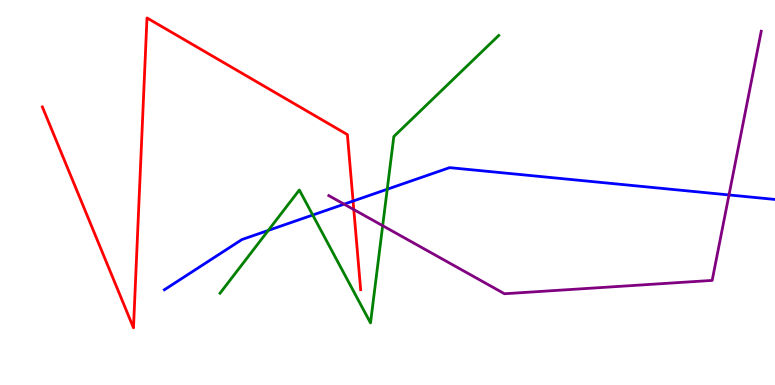[{'lines': ['blue', 'red'], 'intersections': [{'x': 4.56, 'y': 4.78}]}, {'lines': ['green', 'red'], 'intersections': []}, {'lines': ['purple', 'red'], 'intersections': [{'x': 4.57, 'y': 4.56}]}, {'lines': ['blue', 'green'], 'intersections': [{'x': 3.46, 'y': 4.02}, {'x': 4.04, 'y': 4.41}, {'x': 5.0, 'y': 5.08}]}, {'lines': ['blue', 'purple'], 'intersections': [{'x': 4.44, 'y': 4.7}, {'x': 9.41, 'y': 4.94}]}, {'lines': ['green', 'purple'], 'intersections': [{'x': 4.94, 'y': 4.14}]}]